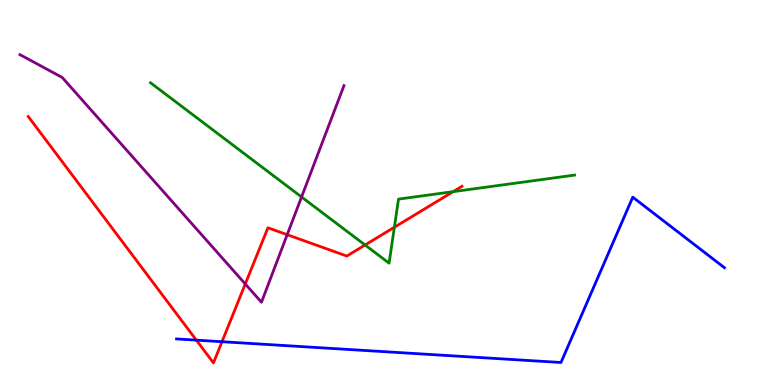[{'lines': ['blue', 'red'], 'intersections': [{'x': 2.53, 'y': 1.16}, {'x': 2.86, 'y': 1.12}]}, {'lines': ['green', 'red'], 'intersections': [{'x': 4.71, 'y': 3.64}, {'x': 5.09, 'y': 4.1}, {'x': 5.85, 'y': 5.02}]}, {'lines': ['purple', 'red'], 'intersections': [{'x': 3.16, 'y': 2.62}, {'x': 3.71, 'y': 3.9}]}, {'lines': ['blue', 'green'], 'intersections': []}, {'lines': ['blue', 'purple'], 'intersections': []}, {'lines': ['green', 'purple'], 'intersections': [{'x': 3.89, 'y': 4.88}]}]